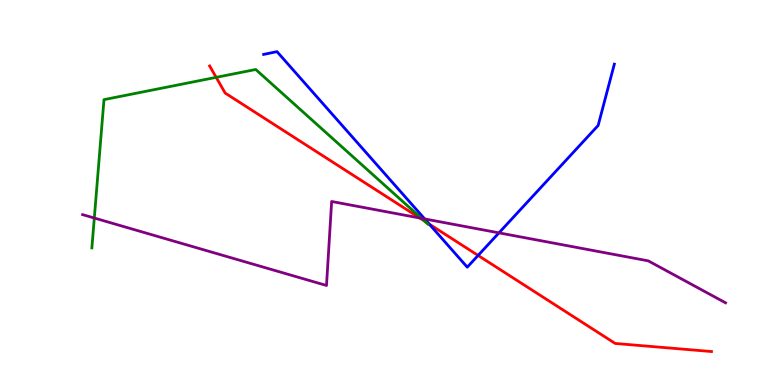[{'lines': ['blue', 'red'], 'intersections': [{'x': 5.54, 'y': 4.18}, {'x': 6.17, 'y': 3.37}]}, {'lines': ['green', 'red'], 'intersections': [{'x': 2.79, 'y': 7.99}, {'x': 5.48, 'y': 4.26}]}, {'lines': ['purple', 'red'], 'intersections': [{'x': 5.42, 'y': 4.34}]}, {'lines': ['blue', 'green'], 'intersections': []}, {'lines': ['blue', 'purple'], 'intersections': [{'x': 5.48, 'y': 4.31}, {'x': 6.44, 'y': 3.95}]}, {'lines': ['green', 'purple'], 'intersections': [{'x': 1.22, 'y': 4.34}, {'x': 5.44, 'y': 4.33}]}]